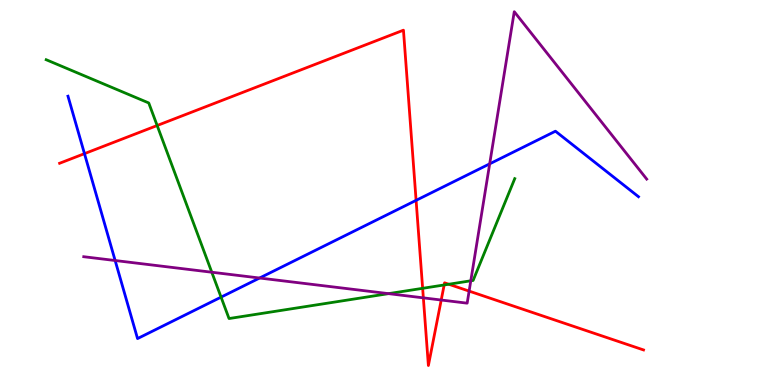[{'lines': ['blue', 'red'], 'intersections': [{'x': 1.09, 'y': 6.01}, {'x': 5.37, 'y': 4.8}]}, {'lines': ['green', 'red'], 'intersections': [{'x': 2.03, 'y': 6.74}, {'x': 5.45, 'y': 2.51}, {'x': 5.73, 'y': 2.6}, {'x': 5.79, 'y': 2.62}]}, {'lines': ['purple', 'red'], 'intersections': [{'x': 5.46, 'y': 2.26}, {'x': 5.69, 'y': 2.21}, {'x': 6.05, 'y': 2.44}]}, {'lines': ['blue', 'green'], 'intersections': [{'x': 2.85, 'y': 2.28}]}, {'lines': ['blue', 'purple'], 'intersections': [{'x': 1.49, 'y': 3.23}, {'x': 3.35, 'y': 2.78}, {'x': 6.32, 'y': 5.74}]}, {'lines': ['green', 'purple'], 'intersections': [{'x': 2.73, 'y': 2.93}, {'x': 5.01, 'y': 2.37}, {'x': 6.07, 'y': 2.71}]}]